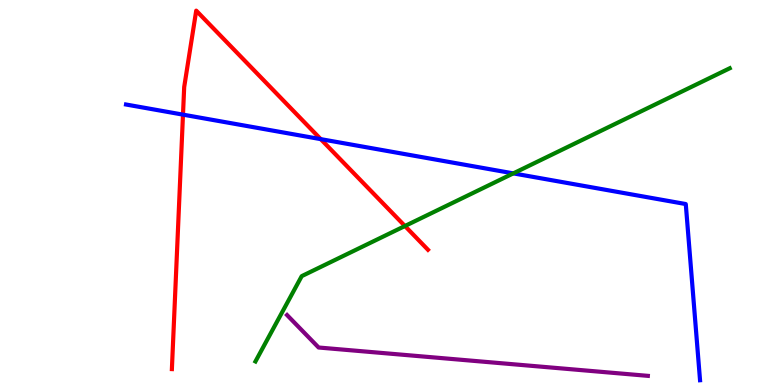[{'lines': ['blue', 'red'], 'intersections': [{'x': 2.36, 'y': 7.02}, {'x': 4.14, 'y': 6.39}]}, {'lines': ['green', 'red'], 'intersections': [{'x': 5.22, 'y': 4.13}]}, {'lines': ['purple', 'red'], 'intersections': []}, {'lines': ['blue', 'green'], 'intersections': [{'x': 6.62, 'y': 5.5}]}, {'lines': ['blue', 'purple'], 'intersections': []}, {'lines': ['green', 'purple'], 'intersections': []}]